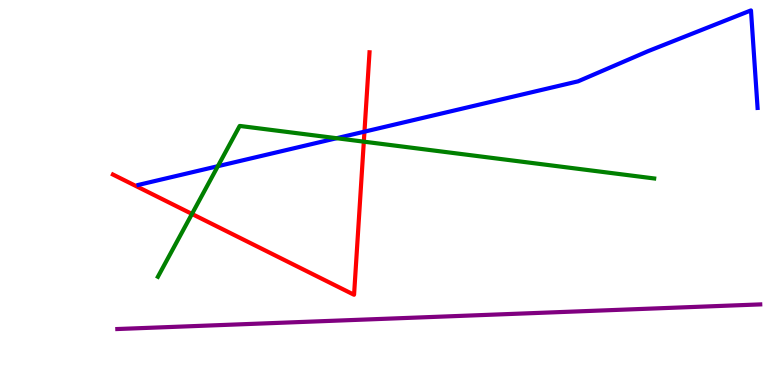[{'lines': ['blue', 'red'], 'intersections': [{'x': 4.7, 'y': 6.58}]}, {'lines': ['green', 'red'], 'intersections': [{'x': 2.48, 'y': 4.44}, {'x': 4.69, 'y': 6.32}]}, {'lines': ['purple', 'red'], 'intersections': []}, {'lines': ['blue', 'green'], 'intersections': [{'x': 2.81, 'y': 5.68}, {'x': 4.34, 'y': 6.41}]}, {'lines': ['blue', 'purple'], 'intersections': []}, {'lines': ['green', 'purple'], 'intersections': []}]